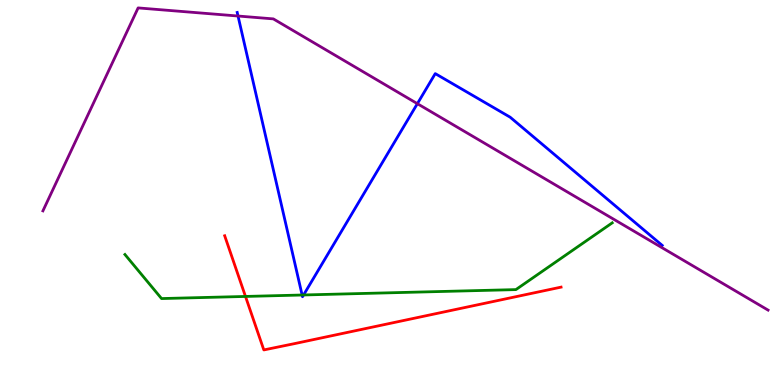[{'lines': ['blue', 'red'], 'intersections': []}, {'lines': ['green', 'red'], 'intersections': [{'x': 3.17, 'y': 2.3}]}, {'lines': ['purple', 'red'], 'intersections': []}, {'lines': ['blue', 'green'], 'intersections': [{'x': 3.9, 'y': 2.34}, {'x': 3.92, 'y': 2.34}]}, {'lines': ['blue', 'purple'], 'intersections': [{'x': 3.07, 'y': 9.58}, {'x': 5.39, 'y': 7.31}]}, {'lines': ['green', 'purple'], 'intersections': []}]